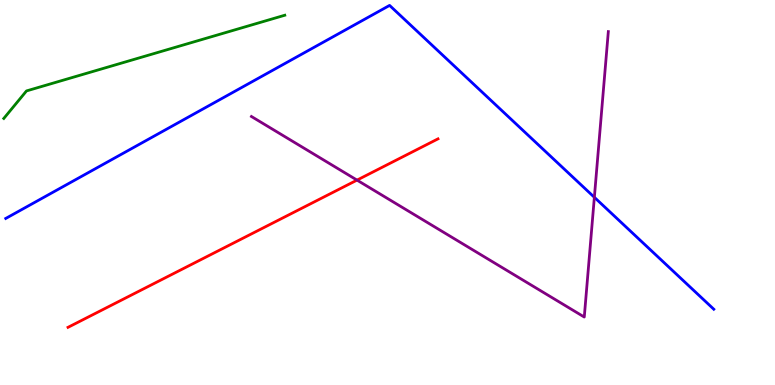[{'lines': ['blue', 'red'], 'intersections': []}, {'lines': ['green', 'red'], 'intersections': []}, {'lines': ['purple', 'red'], 'intersections': [{'x': 4.61, 'y': 5.32}]}, {'lines': ['blue', 'green'], 'intersections': []}, {'lines': ['blue', 'purple'], 'intersections': [{'x': 7.67, 'y': 4.88}]}, {'lines': ['green', 'purple'], 'intersections': []}]